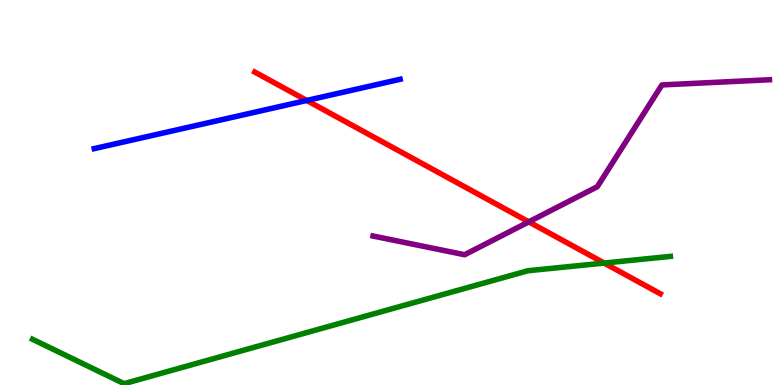[{'lines': ['blue', 'red'], 'intersections': [{'x': 3.96, 'y': 7.39}]}, {'lines': ['green', 'red'], 'intersections': [{'x': 7.8, 'y': 3.17}]}, {'lines': ['purple', 'red'], 'intersections': [{'x': 6.82, 'y': 4.24}]}, {'lines': ['blue', 'green'], 'intersections': []}, {'lines': ['blue', 'purple'], 'intersections': []}, {'lines': ['green', 'purple'], 'intersections': []}]